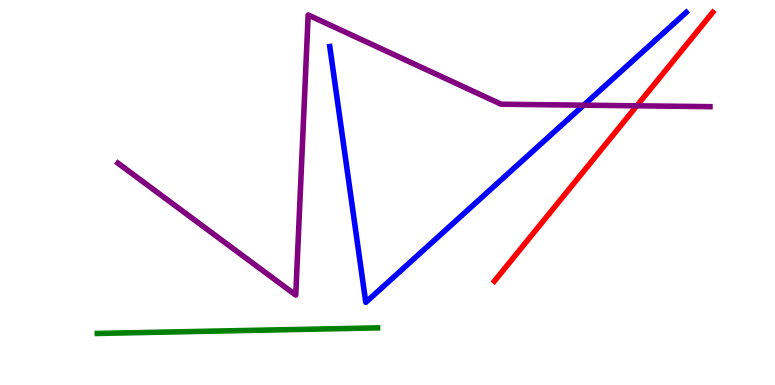[{'lines': ['blue', 'red'], 'intersections': []}, {'lines': ['green', 'red'], 'intersections': []}, {'lines': ['purple', 'red'], 'intersections': [{'x': 8.22, 'y': 7.25}]}, {'lines': ['blue', 'green'], 'intersections': []}, {'lines': ['blue', 'purple'], 'intersections': [{'x': 7.53, 'y': 7.27}]}, {'lines': ['green', 'purple'], 'intersections': []}]